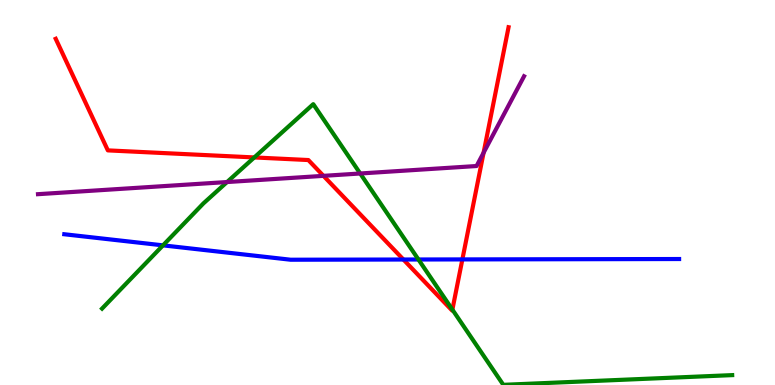[{'lines': ['blue', 'red'], 'intersections': [{'x': 5.21, 'y': 3.26}, {'x': 5.97, 'y': 3.26}]}, {'lines': ['green', 'red'], 'intersections': [{'x': 3.28, 'y': 5.91}, {'x': 5.84, 'y': 1.96}]}, {'lines': ['purple', 'red'], 'intersections': [{'x': 4.17, 'y': 5.43}, {'x': 6.24, 'y': 6.03}]}, {'lines': ['blue', 'green'], 'intersections': [{'x': 2.1, 'y': 3.63}, {'x': 5.4, 'y': 3.26}]}, {'lines': ['blue', 'purple'], 'intersections': []}, {'lines': ['green', 'purple'], 'intersections': [{'x': 2.93, 'y': 5.27}, {'x': 4.65, 'y': 5.49}]}]